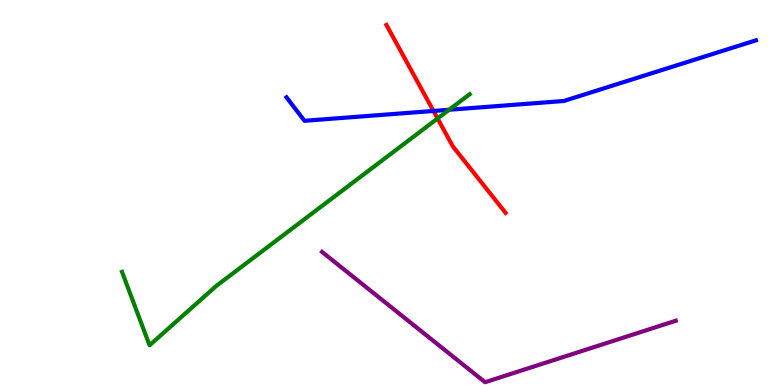[{'lines': ['blue', 'red'], 'intersections': [{'x': 5.59, 'y': 7.12}]}, {'lines': ['green', 'red'], 'intersections': [{'x': 5.65, 'y': 6.92}]}, {'lines': ['purple', 'red'], 'intersections': []}, {'lines': ['blue', 'green'], 'intersections': [{'x': 5.8, 'y': 7.15}]}, {'lines': ['blue', 'purple'], 'intersections': []}, {'lines': ['green', 'purple'], 'intersections': []}]